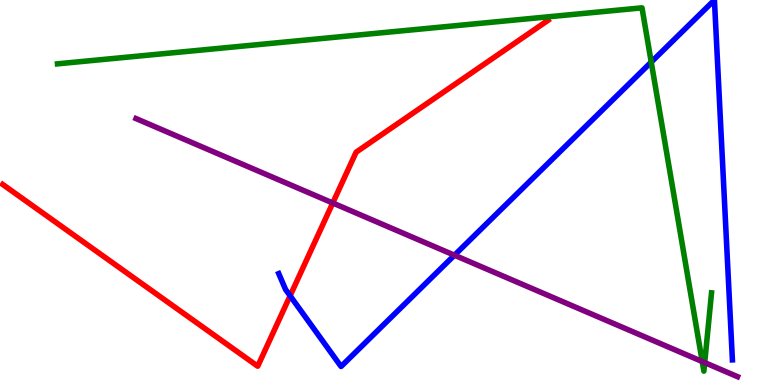[{'lines': ['blue', 'red'], 'intersections': [{'x': 3.74, 'y': 2.32}]}, {'lines': ['green', 'red'], 'intersections': []}, {'lines': ['purple', 'red'], 'intersections': [{'x': 4.29, 'y': 4.73}]}, {'lines': ['blue', 'green'], 'intersections': [{'x': 8.4, 'y': 8.39}]}, {'lines': ['blue', 'purple'], 'intersections': [{'x': 5.86, 'y': 3.37}]}, {'lines': ['green', 'purple'], 'intersections': [{'x': 9.06, 'y': 0.61}, {'x': 9.09, 'y': 0.582}]}]